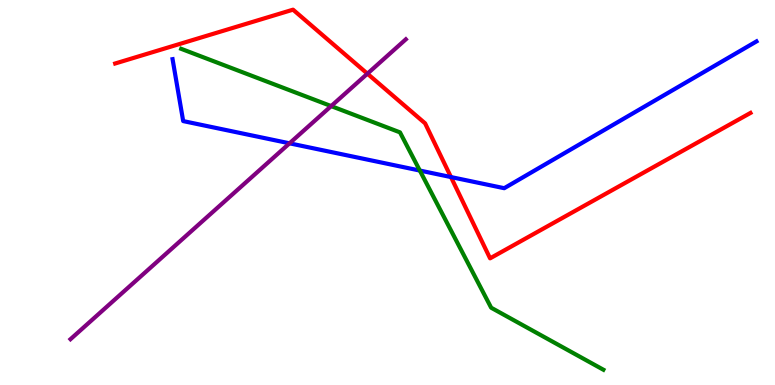[{'lines': ['blue', 'red'], 'intersections': [{'x': 5.82, 'y': 5.4}]}, {'lines': ['green', 'red'], 'intersections': []}, {'lines': ['purple', 'red'], 'intersections': [{'x': 4.74, 'y': 8.09}]}, {'lines': ['blue', 'green'], 'intersections': [{'x': 5.42, 'y': 5.57}]}, {'lines': ['blue', 'purple'], 'intersections': [{'x': 3.74, 'y': 6.28}]}, {'lines': ['green', 'purple'], 'intersections': [{'x': 4.27, 'y': 7.24}]}]